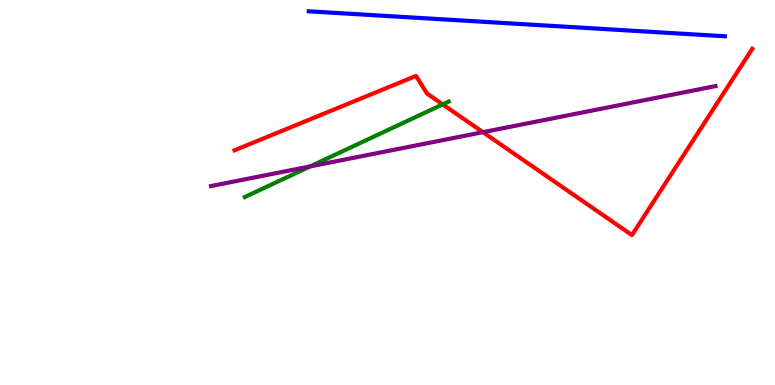[{'lines': ['blue', 'red'], 'intersections': []}, {'lines': ['green', 'red'], 'intersections': [{'x': 5.71, 'y': 7.29}]}, {'lines': ['purple', 'red'], 'intersections': [{'x': 6.23, 'y': 6.57}]}, {'lines': ['blue', 'green'], 'intersections': []}, {'lines': ['blue', 'purple'], 'intersections': []}, {'lines': ['green', 'purple'], 'intersections': [{'x': 4.0, 'y': 5.68}]}]